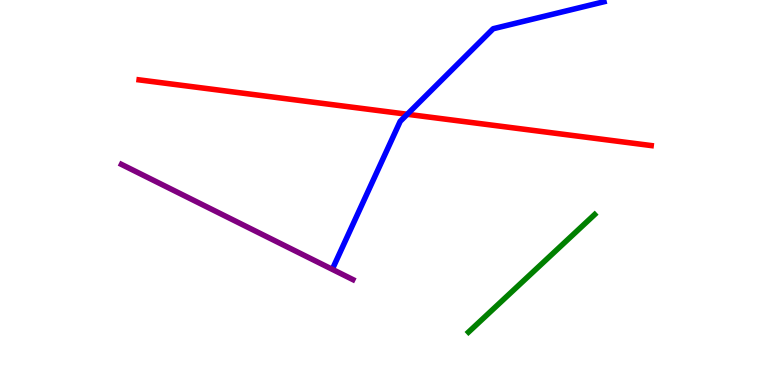[{'lines': ['blue', 'red'], 'intersections': [{'x': 5.26, 'y': 7.03}]}, {'lines': ['green', 'red'], 'intersections': []}, {'lines': ['purple', 'red'], 'intersections': []}, {'lines': ['blue', 'green'], 'intersections': []}, {'lines': ['blue', 'purple'], 'intersections': []}, {'lines': ['green', 'purple'], 'intersections': []}]